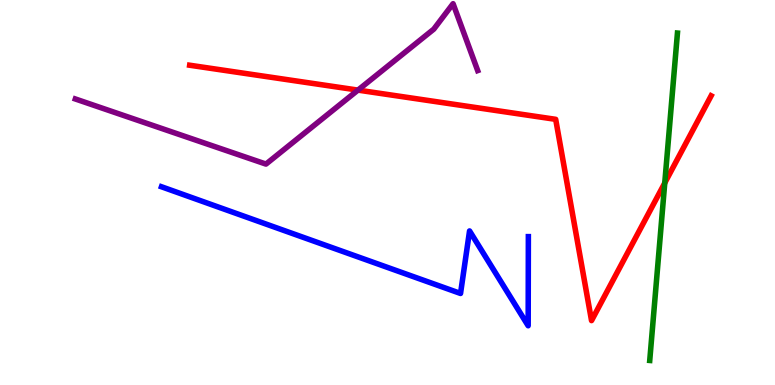[{'lines': ['blue', 'red'], 'intersections': []}, {'lines': ['green', 'red'], 'intersections': [{'x': 8.58, 'y': 5.25}]}, {'lines': ['purple', 'red'], 'intersections': [{'x': 4.62, 'y': 7.66}]}, {'lines': ['blue', 'green'], 'intersections': []}, {'lines': ['blue', 'purple'], 'intersections': []}, {'lines': ['green', 'purple'], 'intersections': []}]